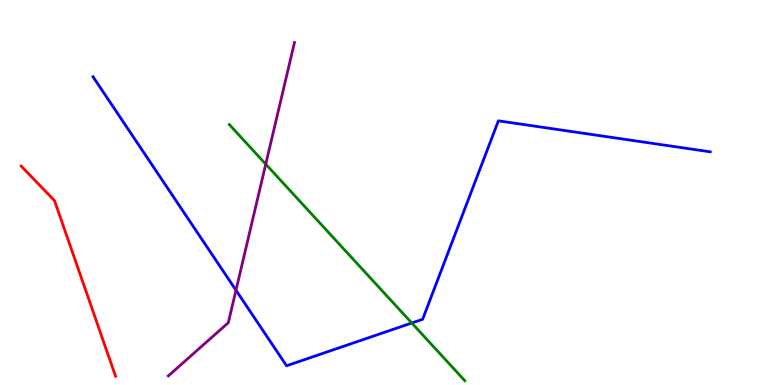[{'lines': ['blue', 'red'], 'intersections': []}, {'lines': ['green', 'red'], 'intersections': []}, {'lines': ['purple', 'red'], 'intersections': []}, {'lines': ['blue', 'green'], 'intersections': [{'x': 5.31, 'y': 1.61}]}, {'lines': ['blue', 'purple'], 'intersections': [{'x': 3.04, 'y': 2.46}]}, {'lines': ['green', 'purple'], 'intersections': [{'x': 3.43, 'y': 5.74}]}]